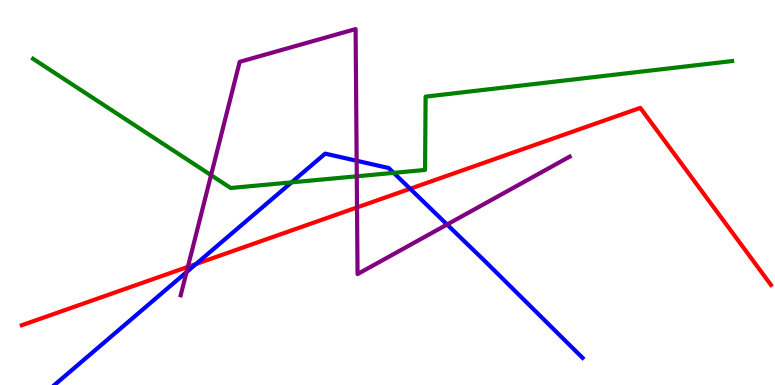[{'lines': ['blue', 'red'], 'intersections': [{'x': 2.53, 'y': 3.14}, {'x': 5.29, 'y': 5.1}]}, {'lines': ['green', 'red'], 'intersections': []}, {'lines': ['purple', 'red'], 'intersections': [{'x': 2.42, 'y': 3.07}, {'x': 4.61, 'y': 4.61}]}, {'lines': ['blue', 'green'], 'intersections': [{'x': 3.76, 'y': 5.26}, {'x': 5.08, 'y': 5.51}]}, {'lines': ['blue', 'purple'], 'intersections': [{'x': 2.41, 'y': 2.93}, {'x': 4.6, 'y': 5.82}, {'x': 5.77, 'y': 4.17}]}, {'lines': ['green', 'purple'], 'intersections': [{'x': 2.72, 'y': 5.45}, {'x': 4.6, 'y': 5.42}]}]